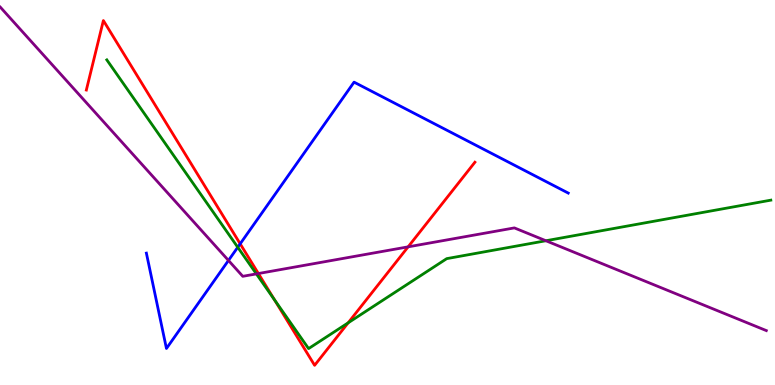[{'lines': ['blue', 'red'], 'intersections': [{'x': 3.1, 'y': 3.67}]}, {'lines': ['green', 'red'], 'intersections': [{'x': 3.54, 'y': 2.21}, {'x': 4.49, 'y': 1.61}]}, {'lines': ['purple', 'red'], 'intersections': [{'x': 3.33, 'y': 2.9}, {'x': 5.27, 'y': 3.59}]}, {'lines': ['blue', 'green'], 'intersections': [{'x': 3.07, 'y': 3.58}]}, {'lines': ['blue', 'purple'], 'intersections': [{'x': 2.95, 'y': 3.24}]}, {'lines': ['green', 'purple'], 'intersections': [{'x': 3.31, 'y': 2.89}, {'x': 7.04, 'y': 3.75}]}]